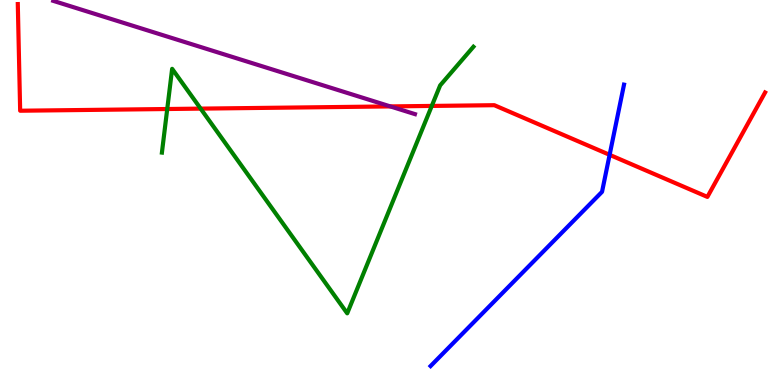[{'lines': ['blue', 'red'], 'intersections': [{'x': 7.87, 'y': 5.98}]}, {'lines': ['green', 'red'], 'intersections': [{'x': 2.16, 'y': 7.17}, {'x': 2.59, 'y': 7.18}, {'x': 5.57, 'y': 7.25}]}, {'lines': ['purple', 'red'], 'intersections': [{'x': 5.04, 'y': 7.24}]}, {'lines': ['blue', 'green'], 'intersections': []}, {'lines': ['blue', 'purple'], 'intersections': []}, {'lines': ['green', 'purple'], 'intersections': []}]